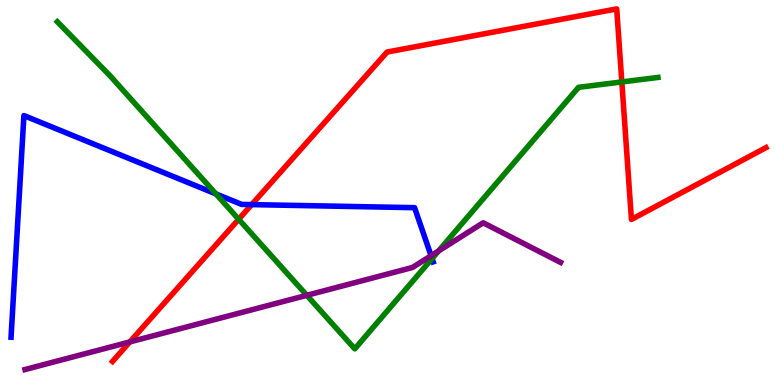[{'lines': ['blue', 'red'], 'intersections': [{'x': 3.25, 'y': 4.69}]}, {'lines': ['green', 'red'], 'intersections': [{'x': 3.08, 'y': 4.3}, {'x': 8.02, 'y': 7.87}]}, {'lines': ['purple', 'red'], 'intersections': [{'x': 1.68, 'y': 1.12}]}, {'lines': ['blue', 'green'], 'intersections': [{'x': 2.79, 'y': 4.96}, {'x': 5.57, 'y': 3.28}]}, {'lines': ['blue', 'purple'], 'intersections': [{'x': 5.56, 'y': 3.36}]}, {'lines': ['green', 'purple'], 'intersections': [{'x': 3.96, 'y': 2.33}, {'x': 5.66, 'y': 3.48}]}]